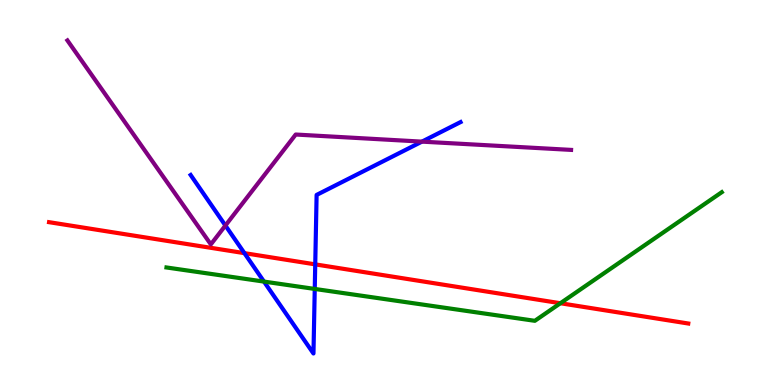[{'lines': ['blue', 'red'], 'intersections': [{'x': 3.15, 'y': 3.42}, {'x': 4.07, 'y': 3.13}]}, {'lines': ['green', 'red'], 'intersections': [{'x': 7.23, 'y': 2.12}]}, {'lines': ['purple', 'red'], 'intersections': []}, {'lines': ['blue', 'green'], 'intersections': [{'x': 3.41, 'y': 2.69}, {'x': 4.06, 'y': 2.5}]}, {'lines': ['blue', 'purple'], 'intersections': [{'x': 2.91, 'y': 4.14}, {'x': 5.44, 'y': 6.32}]}, {'lines': ['green', 'purple'], 'intersections': []}]